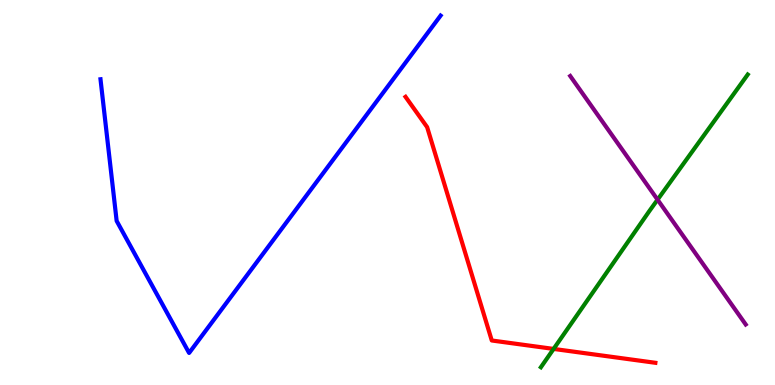[{'lines': ['blue', 'red'], 'intersections': []}, {'lines': ['green', 'red'], 'intersections': [{'x': 7.14, 'y': 0.937}]}, {'lines': ['purple', 'red'], 'intersections': []}, {'lines': ['blue', 'green'], 'intersections': []}, {'lines': ['blue', 'purple'], 'intersections': []}, {'lines': ['green', 'purple'], 'intersections': [{'x': 8.48, 'y': 4.81}]}]